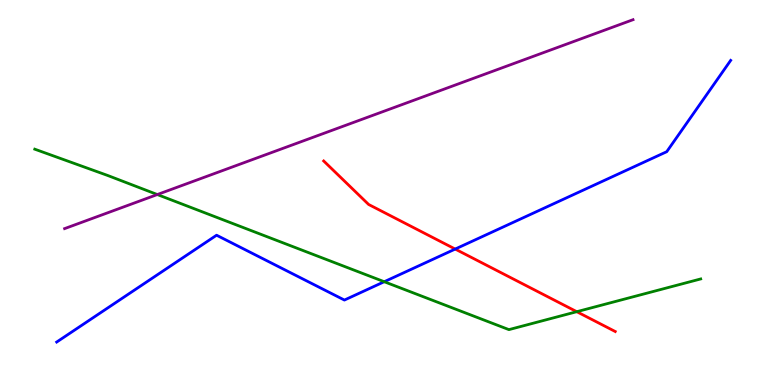[{'lines': ['blue', 'red'], 'intersections': [{'x': 5.87, 'y': 3.53}]}, {'lines': ['green', 'red'], 'intersections': [{'x': 7.44, 'y': 1.9}]}, {'lines': ['purple', 'red'], 'intersections': []}, {'lines': ['blue', 'green'], 'intersections': [{'x': 4.96, 'y': 2.68}]}, {'lines': ['blue', 'purple'], 'intersections': []}, {'lines': ['green', 'purple'], 'intersections': [{'x': 2.03, 'y': 4.95}]}]